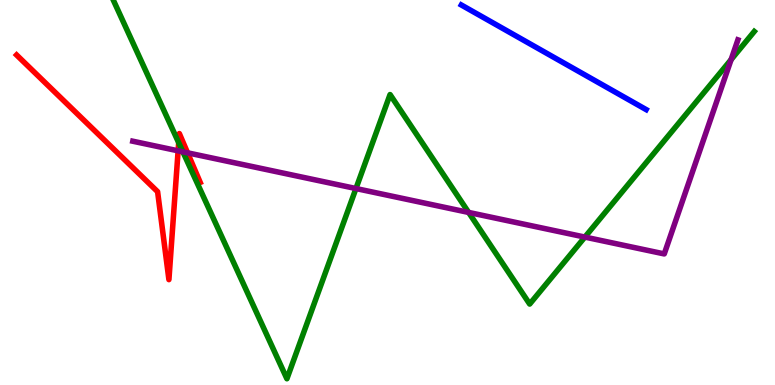[{'lines': ['blue', 'red'], 'intersections': []}, {'lines': ['green', 'red'], 'intersections': [{'x': 2.31, 'y': 6.29}]}, {'lines': ['purple', 'red'], 'intersections': [{'x': 2.3, 'y': 6.08}, {'x': 2.42, 'y': 6.03}]}, {'lines': ['blue', 'green'], 'intersections': []}, {'lines': ['blue', 'purple'], 'intersections': []}, {'lines': ['green', 'purple'], 'intersections': [{'x': 2.36, 'y': 6.06}, {'x': 4.59, 'y': 5.1}, {'x': 6.05, 'y': 4.48}, {'x': 7.55, 'y': 3.84}, {'x': 9.43, 'y': 8.45}]}]